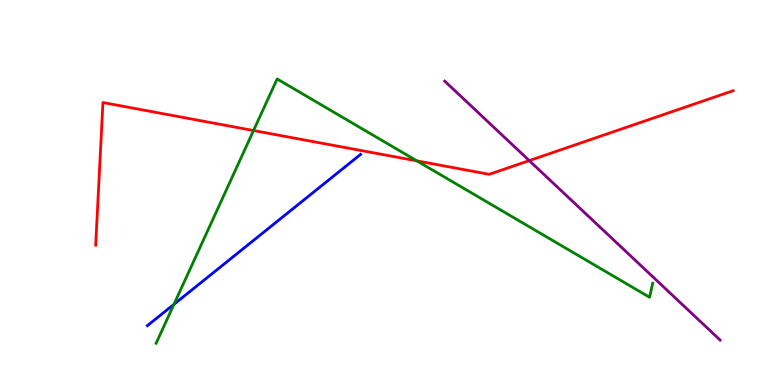[{'lines': ['blue', 'red'], 'intersections': []}, {'lines': ['green', 'red'], 'intersections': [{'x': 3.27, 'y': 6.61}, {'x': 5.38, 'y': 5.82}]}, {'lines': ['purple', 'red'], 'intersections': [{'x': 6.83, 'y': 5.83}]}, {'lines': ['blue', 'green'], 'intersections': [{'x': 2.24, 'y': 2.1}]}, {'lines': ['blue', 'purple'], 'intersections': []}, {'lines': ['green', 'purple'], 'intersections': []}]